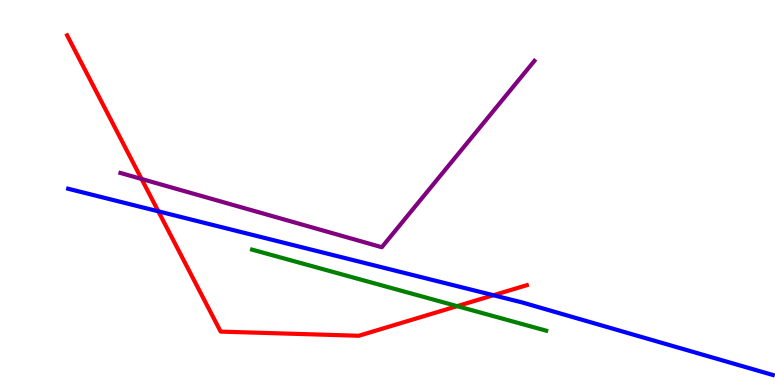[{'lines': ['blue', 'red'], 'intersections': [{'x': 2.04, 'y': 4.51}, {'x': 6.37, 'y': 2.33}]}, {'lines': ['green', 'red'], 'intersections': [{'x': 5.9, 'y': 2.05}]}, {'lines': ['purple', 'red'], 'intersections': [{'x': 1.83, 'y': 5.35}]}, {'lines': ['blue', 'green'], 'intersections': []}, {'lines': ['blue', 'purple'], 'intersections': []}, {'lines': ['green', 'purple'], 'intersections': []}]